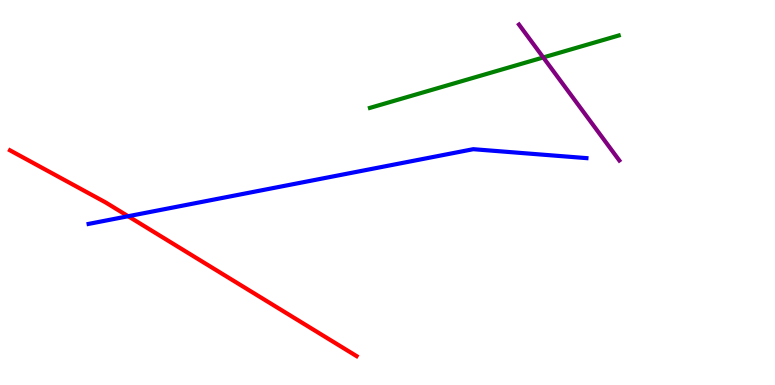[{'lines': ['blue', 'red'], 'intersections': [{'x': 1.65, 'y': 4.38}]}, {'lines': ['green', 'red'], 'intersections': []}, {'lines': ['purple', 'red'], 'intersections': []}, {'lines': ['blue', 'green'], 'intersections': []}, {'lines': ['blue', 'purple'], 'intersections': []}, {'lines': ['green', 'purple'], 'intersections': [{'x': 7.01, 'y': 8.51}]}]